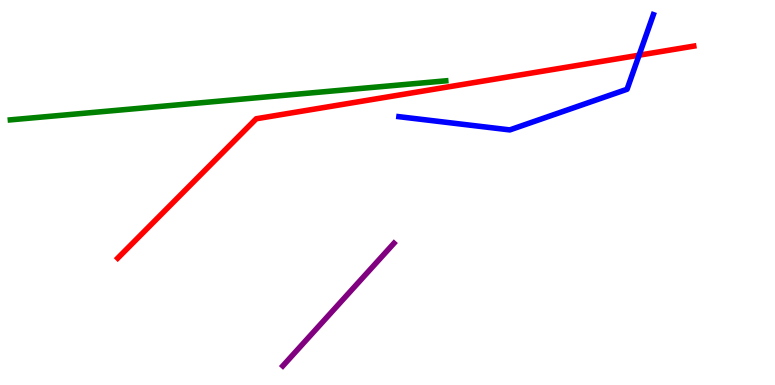[{'lines': ['blue', 'red'], 'intersections': [{'x': 8.25, 'y': 8.57}]}, {'lines': ['green', 'red'], 'intersections': []}, {'lines': ['purple', 'red'], 'intersections': []}, {'lines': ['blue', 'green'], 'intersections': []}, {'lines': ['blue', 'purple'], 'intersections': []}, {'lines': ['green', 'purple'], 'intersections': []}]